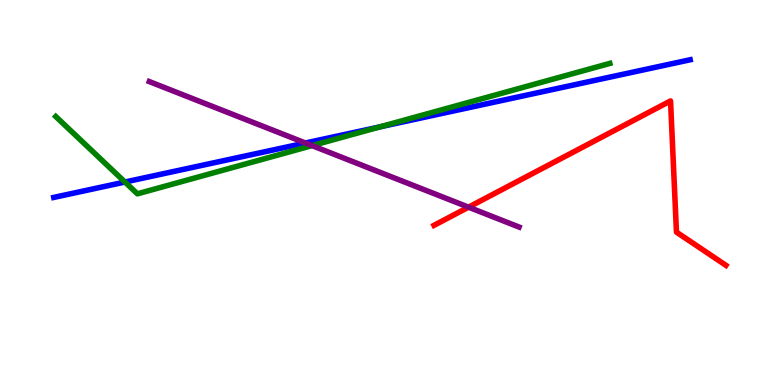[{'lines': ['blue', 'red'], 'intersections': []}, {'lines': ['green', 'red'], 'intersections': []}, {'lines': ['purple', 'red'], 'intersections': [{'x': 6.05, 'y': 4.62}]}, {'lines': ['blue', 'green'], 'intersections': [{'x': 1.61, 'y': 5.27}, {'x': 4.9, 'y': 6.71}]}, {'lines': ['blue', 'purple'], 'intersections': [{'x': 3.94, 'y': 6.29}]}, {'lines': ['green', 'purple'], 'intersections': [{'x': 4.03, 'y': 6.22}]}]